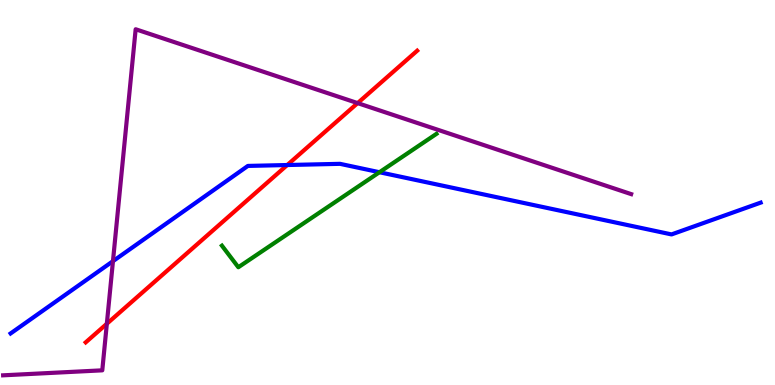[{'lines': ['blue', 'red'], 'intersections': [{'x': 3.71, 'y': 5.71}]}, {'lines': ['green', 'red'], 'intersections': []}, {'lines': ['purple', 'red'], 'intersections': [{'x': 1.38, 'y': 1.59}, {'x': 4.61, 'y': 7.32}]}, {'lines': ['blue', 'green'], 'intersections': [{'x': 4.9, 'y': 5.53}]}, {'lines': ['blue', 'purple'], 'intersections': [{'x': 1.46, 'y': 3.22}]}, {'lines': ['green', 'purple'], 'intersections': []}]